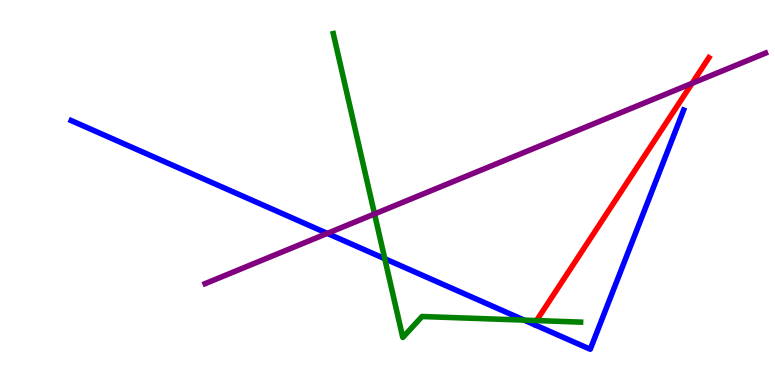[{'lines': ['blue', 'red'], 'intersections': []}, {'lines': ['green', 'red'], 'intersections': [{'x': 6.92, 'y': 1.67}]}, {'lines': ['purple', 'red'], 'intersections': [{'x': 8.93, 'y': 7.84}]}, {'lines': ['blue', 'green'], 'intersections': [{'x': 4.96, 'y': 3.28}, {'x': 6.76, 'y': 1.69}]}, {'lines': ['blue', 'purple'], 'intersections': [{'x': 4.22, 'y': 3.94}]}, {'lines': ['green', 'purple'], 'intersections': [{'x': 4.83, 'y': 4.44}]}]